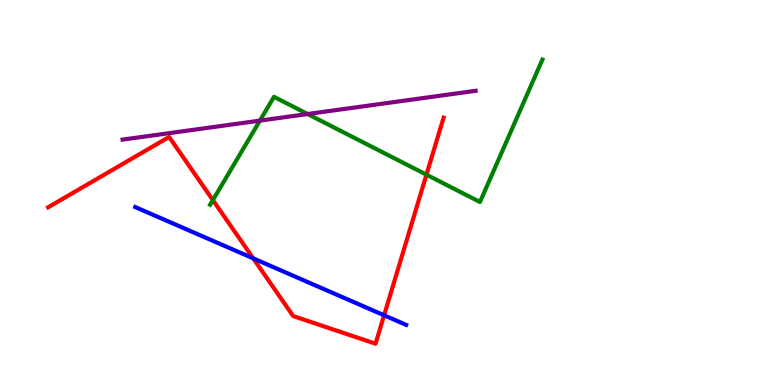[{'lines': ['blue', 'red'], 'intersections': [{'x': 3.27, 'y': 3.29}, {'x': 4.96, 'y': 1.81}]}, {'lines': ['green', 'red'], 'intersections': [{'x': 2.75, 'y': 4.8}, {'x': 5.5, 'y': 5.46}]}, {'lines': ['purple', 'red'], 'intersections': []}, {'lines': ['blue', 'green'], 'intersections': []}, {'lines': ['blue', 'purple'], 'intersections': []}, {'lines': ['green', 'purple'], 'intersections': [{'x': 3.35, 'y': 6.87}, {'x': 3.97, 'y': 7.04}]}]